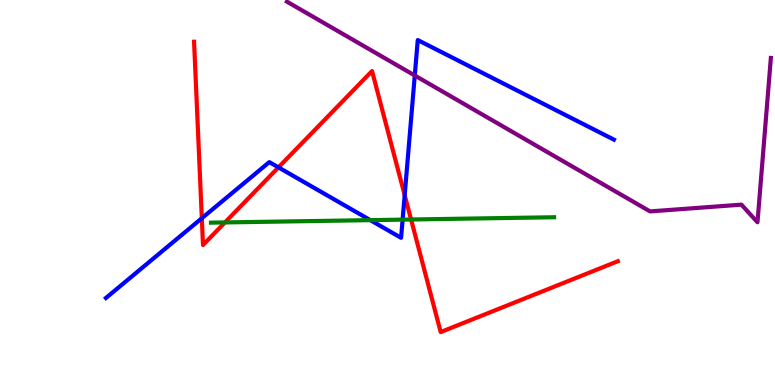[{'lines': ['blue', 'red'], 'intersections': [{'x': 2.6, 'y': 4.33}, {'x': 3.59, 'y': 5.65}, {'x': 5.22, 'y': 4.93}]}, {'lines': ['green', 'red'], 'intersections': [{'x': 2.9, 'y': 4.22}, {'x': 5.3, 'y': 4.3}]}, {'lines': ['purple', 'red'], 'intersections': []}, {'lines': ['blue', 'green'], 'intersections': [{'x': 4.78, 'y': 4.28}, {'x': 5.2, 'y': 4.3}]}, {'lines': ['blue', 'purple'], 'intersections': [{'x': 5.35, 'y': 8.04}]}, {'lines': ['green', 'purple'], 'intersections': []}]